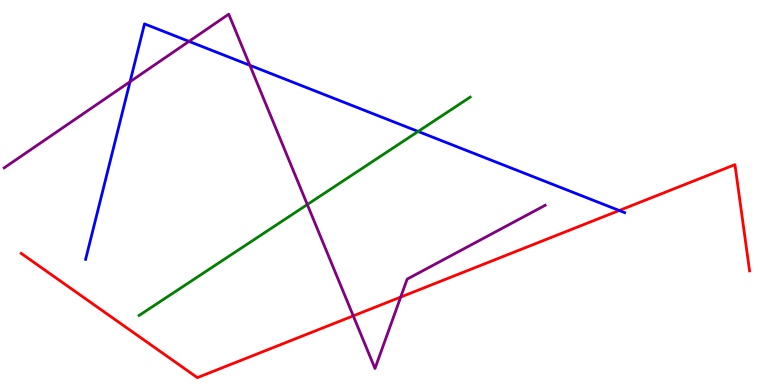[{'lines': ['blue', 'red'], 'intersections': [{'x': 7.99, 'y': 4.53}]}, {'lines': ['green', 'red'], 'intersections': []}, {'lines': ['purple', 'red'], 'intersections': [{'x': 4.56, 'y': 1.8}, {'x': 5.17, 'y': 2.28}]}, {'lines': ['blue', 'green'], 'intersections': [{'x': 5.4, 'y': 6.59}]}, {'lines': ['blue', 'purple'], 'intersections': [{'x': 1.68, 'y': 7.88}, {'x': 2.44, 'y': 8.93}, {'x': 3.22, 'y': 8.3}]}, {'lines': ['green', 'purple'], 'intersections': [{'x': 3.97, 'y': 4.69}]}]